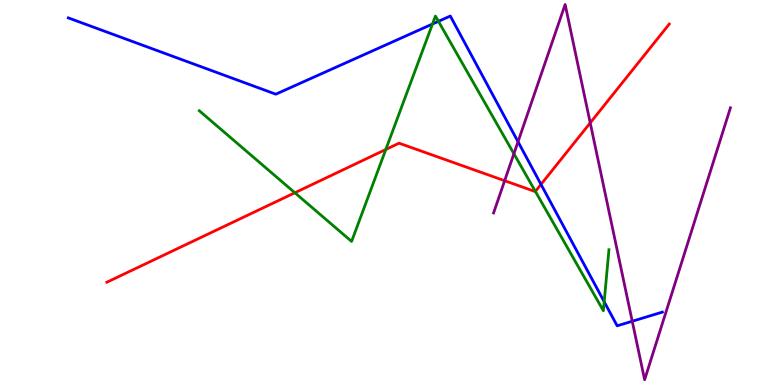[{'lines': ['blue', 'red'], 'intersections': [{'x': 6.98, 'y': 5.21}]}, {'lines': ['green', 'red'], 'intersections': [{'x': 3.8, 'y': 4.99}, {'x': 4.98, 'y': 6.12}, {'x': 6.91, 'y': 5.03}]}, {'lines': ['purple', 'red'], 'intersections': [{'x': 6.51, 'y': 5.31}, {'x': 7.62, 'y': 6.81}]}, {'lines': ['blue', 'green'], 'intersections': [{'x': 5.58, 'y': 9.38}, {'x': 5.66, 'y': 9.45}, {'x': 7.8, 'y': 2.16}]}, {'lines': ['blue', 'purple'], 'intersections': [{'x': 6.68, 'y': 6.32}, {'x': 8.16, 'y': 1.66}]}, {'lines': ['green', 'purple'], 'intersections': [{'x': 6.63, 'y': 6.01}]}]